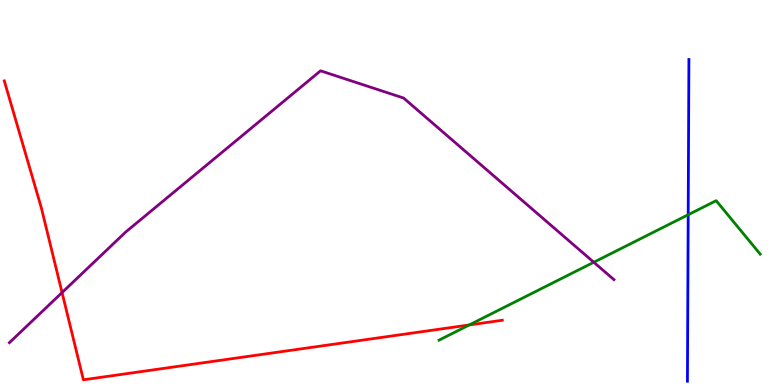[{'lines': ['blue', 'red'], 'intersections': []}, {'lines': ['green', 'red'], 'intersections': [{'x': 6.05, 'y': 1.56}]}, {'lines': ['purple', 'red'], 'intersections': [{'x': 0.801, 'y': 2.4}]}, {'lines': ['blue', 'green'], 'intersections': [{'x': 8.88, 'y': 4.42}]}, {'lines': ['blue', 'purple'], 'intersections': []}, {'lines': ['green', 'purple'], 'intersections': [{'x': 7.66, 'y': 3.19}]}]